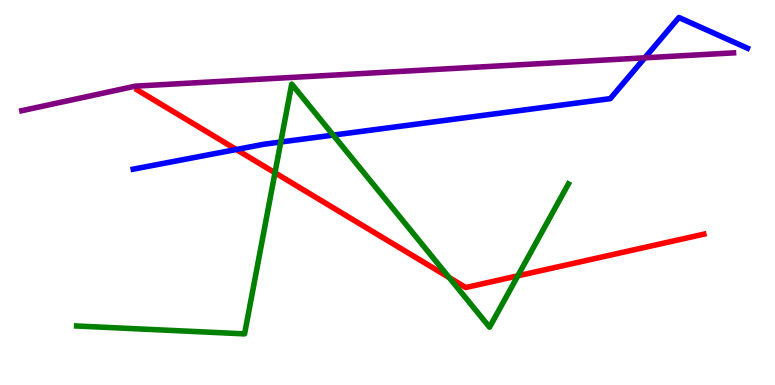[{'lines': ['blue', 'red'], 'intersections': [{'x': 3.05, 'y': 6.12}]}, {'lines': ['green', 'red'], 'intersections': [{'x': 3.55, 'y': 5.51}, {'x': 5.8, 'y': 2.79}, {'x': 6.68, 'y': 2.84}]}, {'lines': ['purple', 'red'], 'intersections': []}, {'lines': ['blue', 'green'], 'intersections': [{'x': 3.62, 'y': 6.31}, {'x': 4.3, 'y': 6.49}]}, {'lines': ['blue', 'purple'], 'intersections': [{'x': 8.32, 'y': 8.5}]}, {'lines': ['green', 'purple'], 'intersections': []}]